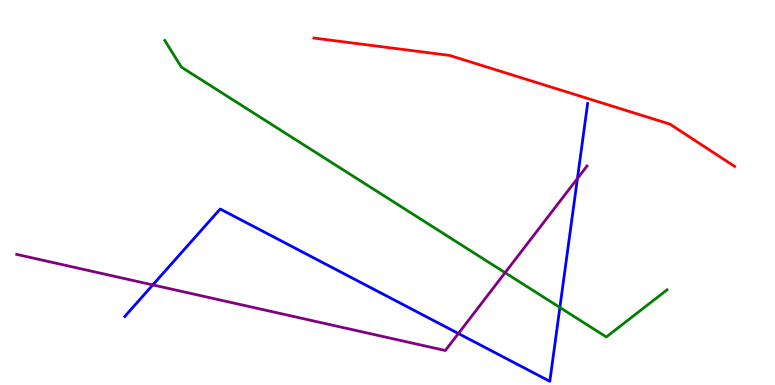[{'lines': ['blue', 'red'], 'intersections': []}, {'lines': ['green', 'red'], 'intersections': []}, {'lines': ['purple', 'red'], 'intersections': []}, {'lines': ['blue', 'green'], 'intersections': [{'x': 7.22, 'y': 2.01}]}, {'lines': ['blue', 'purple'], 'intersections': [{'x': 1.97, 'y': 2.6}, {'x': 5.91, 'y': 1.34}, {'x': 7.45, 'y': 5.36}]}, {'lines': ['green', 'purple'], 'intersections': [{'x': 6.52, 'y': 2.92}]}]